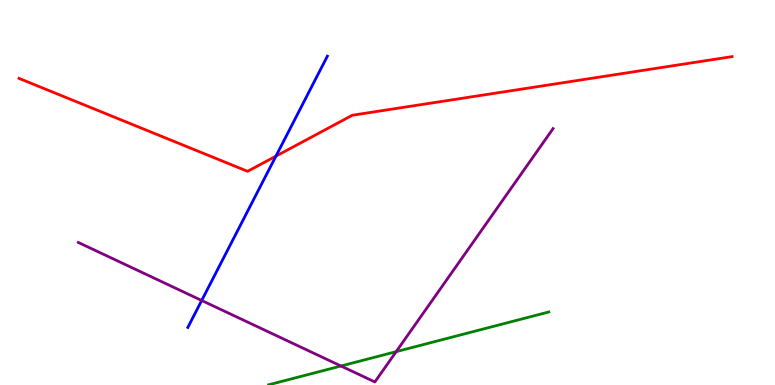[{'lines': ['blue', 'red'], 'intersections': [{'x': 3.56, 'y': 5.94}]}, {'lines': ['green', 'red'], 'intersections': []}, {'lines': ['purple', 'red'], 'intersections': []}, {'lines': ['blue', 'green'], 'intersections': []}, {'lines': ['blue', 'purple'], 'intersections': [{'x': 2.6, 'y': 2.2}]}, {'lines': ['green', 'purple'], 'intersections': [{'x': 4.4, 'y': 0.493}, {'x': 5.11, 'y': 0.866}]}]